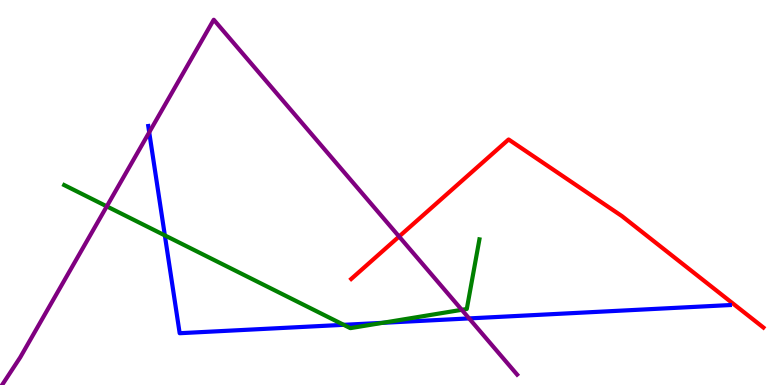[{'lines': ['blue', 'red'], 'intersections': []}, {'lines': ['green', 'red'], 'intersections': []}, {'lines': ['purple', 'red'], 'intersections': [{'x': 5.15, 'y': 3.86}]}, {'lines': ['blue', 'green'], 'intersections': [{'x': 2.13, 'y': 3.89}, {'x': 4.43, 'y': 1.56}, {'x': 4.94, 'y': 1.61}]}, {'lines': ['blue', 'purple'], 'intersections': [{'x': 1.93, 'y': 6.56}, {'x': 6.05, 'y': 1.73}]}, {'lines': ['green', 'purple'], 'intersections': [{'x': 1.38, 'y': 4.64}, {'x': 5.96, 'y': 1.95}]}]